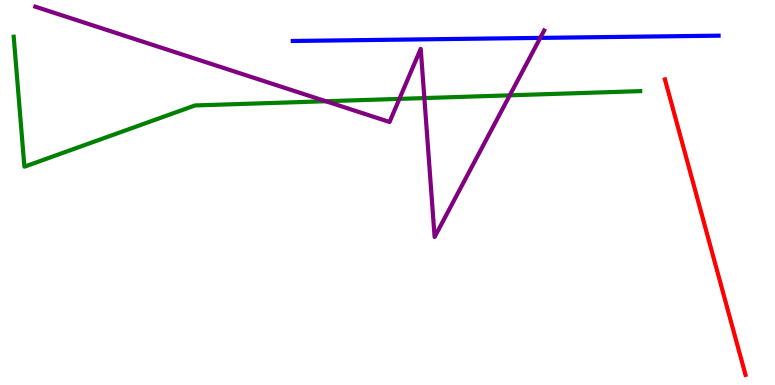[{'lines': ['blue', 'red'], 'intersections': []}, {'lines': ['green', 'red'], 'intersections': []}, {'lines': ['purple', 'red'], 'intersections': []}, {'lines': ['blue', 'green'], 'intersections': []}, {'lines': ['blue', 'purple'], 'intersections': [{'x': 6.97, 'y': 9.02}]}, {'lines': ['green', 'purple'], 'intersections': [{'x': 4.2, 'y': 7.37}, {'x': 5.15, 'y': 7.43}, {'x': 5.48, 'y': 7.45}, {'x': 6.58, 'y': 7.52}]}]